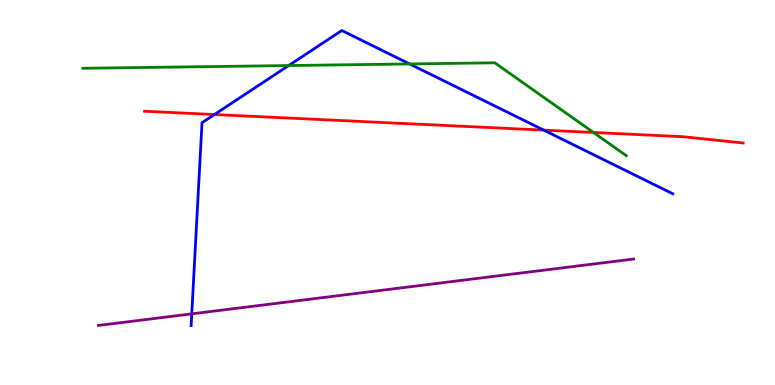[{'lines': ['blue', 'red'], 'intersections': [{'x': 2.77, 'y': 7.03}, {'x': 7.02, 'y': 6.62}]}, {'lines': ['green', 'red'], 'intersections': [{'x': 7.66, 'y': 6.56}]}, {'lines': ['purple', 'red'], 'intersections': []}, {'lines': ['blue', 'green'], 'intersections': [{'x': 3.72, 'y': 8.3}, {'x': 5.29, 'y': 8.34}]}, {'lines': ['blue', 'purple'], 'intersections': [{'x': 2.47, 'y': 1.85}]}, {'lines': ['green', 'purple'], 'intersections': []}]